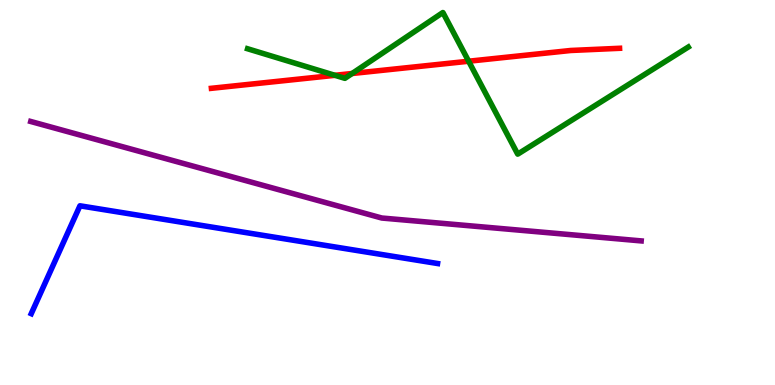[{'lines': ['blue', 'red'], 'intersections': []}, {'lines': ['green', 'red'], 'intersections': [{'x': 4.32, 'y': 8.04}, {'x': 4.54, 'y': 8.09}, {'x': 6.05, 'y': 8.41}]}, {'lines': ['purple', 'red'], 'intersections': []}, {'lines': ['blue', 'green'], 'intersections': []}, {'lines': ['blue', 'purple'], 'intersections': []}, {'lines': ['green', 'purple'], 'intersections': []}]